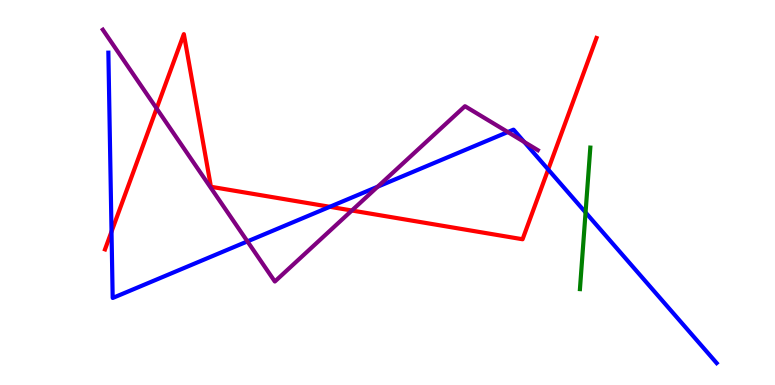[{'lines': ['blue', 'red'], 'intersections': [{'x': 1.44, 'y': 3.98}, {'x': 4.26, 'y': 4.63}, {'x': 7.07, 'y': 5.6}]}, {'lines': ['green', 'red'], 'intersections': []}, {'lines': ['purple', 'red'], 'intersections': [{'x': 2.02, 'y': 7.18}, {'x': 4.54, 'y': 4.53}]}, {'lines': ['blue', 'green'], 'intersections': [{'x': 7.56, 'y': 4.48}]}, {'lines': ['blue', 'purple'], 'intersections': [{'x': 3.19, 'y': 3.73}, {'x': 4.87, 'y': 5.15}, {'x': 6.55, 'y': 6.57}, {'x': 6.76, 'y': 6.31}]}, {'lines': ['green', 'purple'], 'intersections': []}]